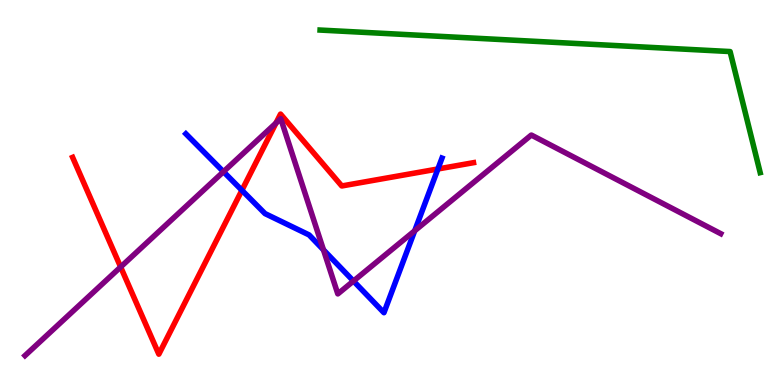[{'lines': ['blue', 'red'], 'intersections': [{'x': 3.12, 'y': 5.06}, {'x': 5.65, 'y': 5.61}]}, {'lines': ['green', 'red'], 'intersections': []}, {'lines': ['purple', 'red'], 'intersections': [{'x': 1.56, 'y': 3.07}, {'x': 3.56, 'y': 6.8}]}, {'lines': ['blue', 'green'], 'intersections': []}, {'lines': ['blue', 'purple'], 'intersections': [{'x': 2.88, 'y': 5.54}, {'x': 4.17, 'y': 3.51}, {'x': 4.56, 'y': 2.7}, {'x': 5.35, 'y': 4.01}]}, {'lines': ['green', 'purple'], 'intersections': []}]